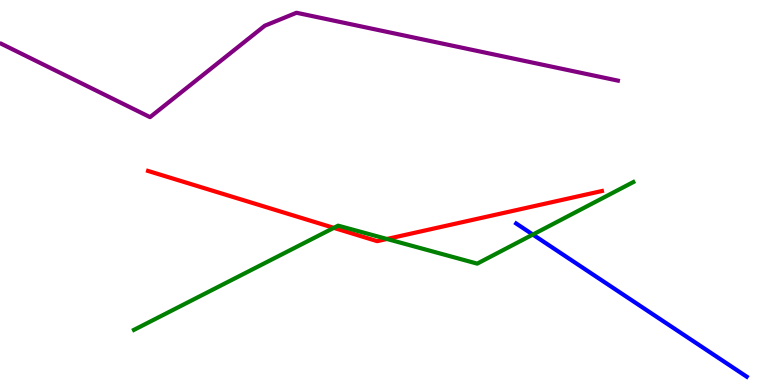[{'lines': ['blue', 'red'], 'intersections': []}, {'lines': ['green', 'red'], 'intersections': [{'x': 4.31, 'y': 4.08}, {'x': 4.99, 'y': 3.79}]}, {'lines': ['purple', 'red'], 'intersections': []}, {'lines': ['blue', 'green'], 'intersections': [{'x': 6.88, 'y': 3.91}]}, {'lines': ['blue', 'purple'], 'intersections': []}, {'lines': ['green', 'purple'], 'intersections': []}]